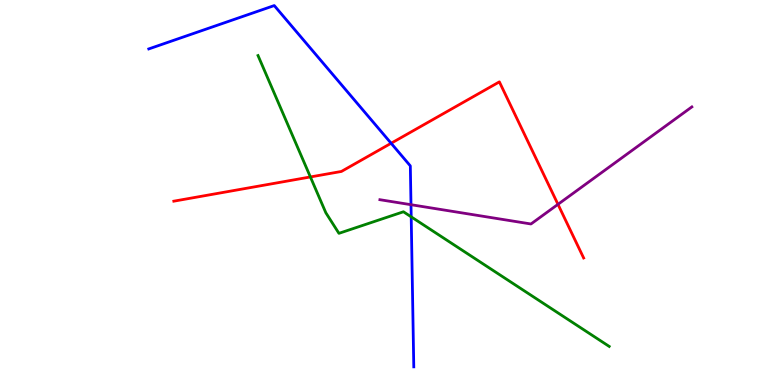[{'lines': ['blue', 'red'], 'intersections': [{'x': 5.05, 'y': 6.28}]}, {'lines': ['green', 'red'], 'intersections': [{'x': 4.01, 'y': 5.4}]}, {'lines': ['purple', 'red'], 'intersections': [{'x': 7.2, 'y': 4.69}]}, {'lines': ['blue', 'green'], 'intersections': [{'x': 5.31, 'y': 4.37}]}, {'lines': ['blue', 'purple'], 'intersections': [{'x': 5.3, 'y': 4.68}]}, {'lines': ['green', 'purple'], 'intersections': []}]